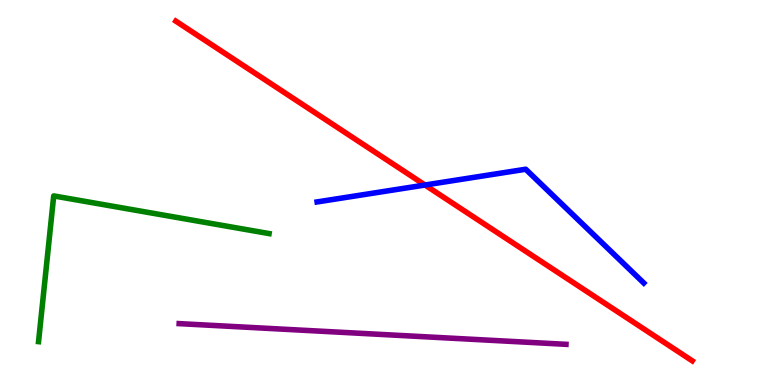[{'lines': ['blue', 'red'], 'intersections': [{'x': 5.48, 'y': 5.19}]}, {'lines': ['green', 'red'], 'intersections': []}, {'lines': ['purple', 'red'], 'intersections': []}, {'lines': ['blue', 'green'], 'intersections': []}, {'lines': ['blue', 'purple'], 'intersections': []}, {'lines': ['green', 'purple'], 'intersections': []}]